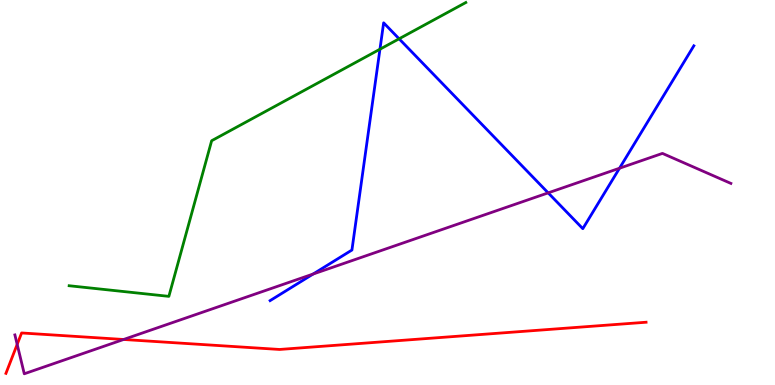[{'lines': ['blue', 'red'], 'intersections': []}, {'lines': ['green', 'red'], 'intersections': []}, {'lines': ['purple', 'red'], 'intersections': [{'x': 0.222, 'y': 1.06}, {'x': 1.59, 'y': 1.18}]}, {'lines': ['blue', 'green'], 'intersections': [{'x': 4.9, 'y': 8.72}, {'x': 5.15, 'y': 8.99}]}, {'lines': ['blue', 'purple'], 'intersections': [{'x': 4.04, 'y': 2.88}, {'x': 7.07, 'y': 4.99}, {'x': 7.99, 'y': 5.63}]}, {'lines': ['green', 'purple'], 'intersections': []}]